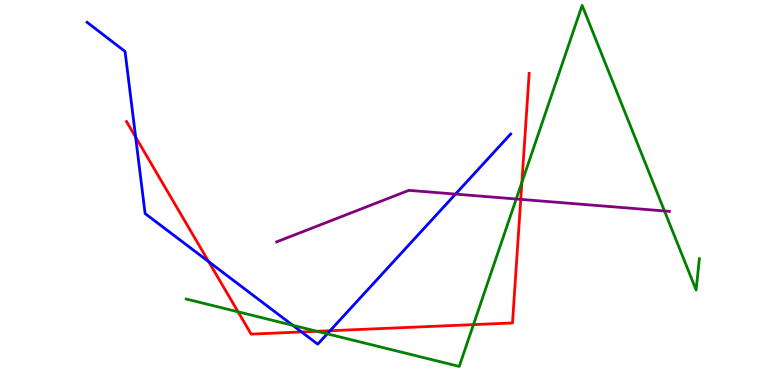[{'lines': ['blue', 'red'], 'intersections': [{'x': 1.75, 'y': 6.44}, {'x': 2.69, 'y': 3.2}, {'x': 3.89, 'y': 1.38}, {'x': 4.26, 'y': 1.41}]}, {'lines': ['green', 'red'], 'intersections': [{'x': 3.07, 'y': 1.9}, {'x': 4.09, 'y': 1.39}, {'x': 6.11, 'y': 1.57}, {'x': 6.73, 'y': 5.26}]}, {'lines': ['purple', 'red'], 'intersections': [{'x': 6.72, 'y': 4.82}]}, {'lines': ['blue', 'green'], 'intersections': [{'x': 3.78, 'y': 1.55}, {'x': 4.22, 'y': 1.33}]}, {'lines': ['blue', 'purple'], 'intersections': [{'x': 5.88, 'y': 4.96}]}, {'lines': ['green', 'purple'], 'intersections': [{'x': 6.66, 'y': 4.83}, {'x': 8.57, 'y': 4.52}]}]